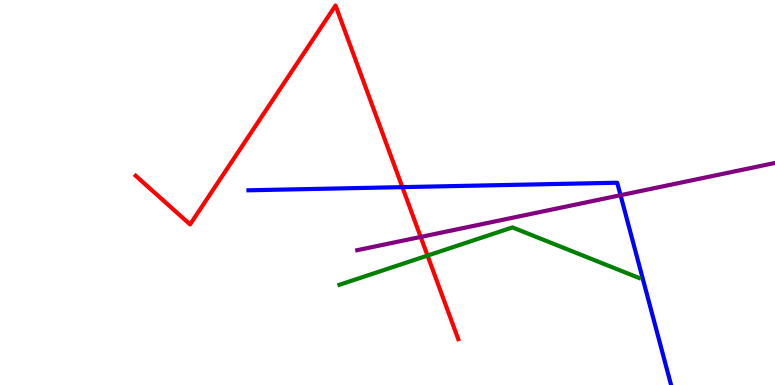[{'lines': ['blue', 'red'], 'intersections': [{'x': 5.19, 'y': 5.14}]}, {'lines': ['green', 'red'], 'intersections': [{'x': 5.52, 'y': 3.36}]}, {'lines': ['purple', 'red'], 'intersections': [{'x': 5.43, 'y': 3.85}]}, {'lines': ['blue', 'green'], 'intersections': []}, {'lines': ['blue', 'purple'], 'intersections': [{'x': 8.01, 'y': 4.93}]}, {'lines': ['green', 'purple'], 'intersections': []}]